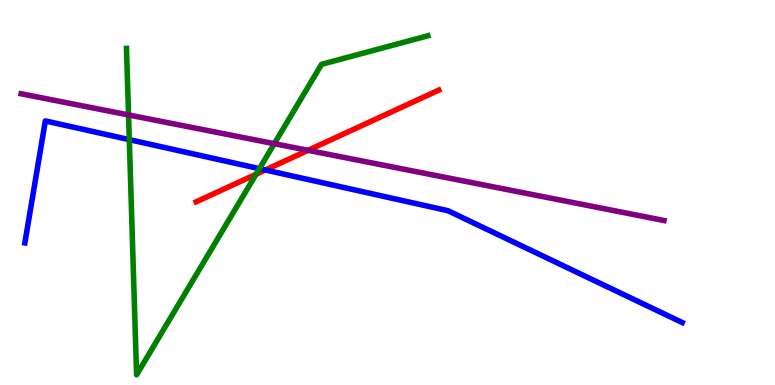[{'lines': ['blue', 'red'], 'intersections': [{'x': 3.42, 'y': 5.58}]}, {'lines': ['green', 'red'], 'intersections': [{'x': 3.3, 'y': 5.47}]}, {'lines': ['purple', 'red'], 'intersections': [{'x': 3.97, 'y': 6.1}]}, {'lines': ['blue', 'green'], 'intersections': [{'x': 1.67, 'y': 6.37}, {'x': 3.35, 'y': 5.62}]}, {'lines': ['blue', 'purple'], 'intersections': []}, {'lines': ['green', 'purple'], 'intersections': [{'x': 1.66, 'y': 7.01}, {'x': 3.54, 'y': 6.27}]}]